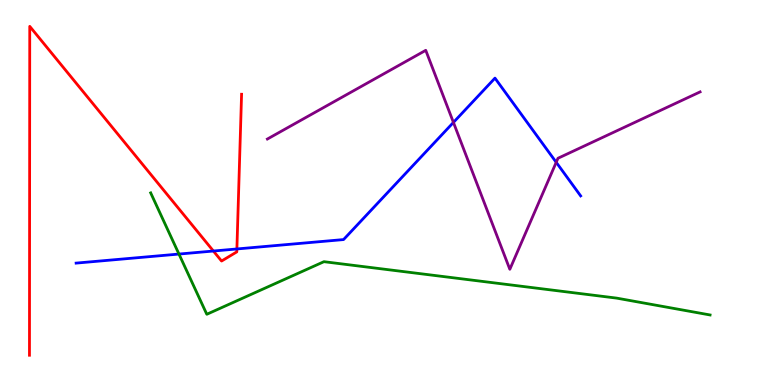[{'lines': ['blue', 'red'], 'intersections': [{'x': 2.75, 'y': 3.48}, {'x': 3.06, 'y': 3.53}]}, {'lines': ['green', 'red'], 'intersections': []}, {'lines': ['purple', 'red'], 'intersections': []}, {'lines': ['blue', 'green'], 'intersections': [{'x': 2.31, 'y': 3.4}]}, {'lines': ['blue', 'purple'], 'intersections': [{'x': 5.85, 'y': 6.82}, {'x': 7.18, 'y': 5.78}]}, {'lines': ['green', 'purple'], 'intersections': []}]